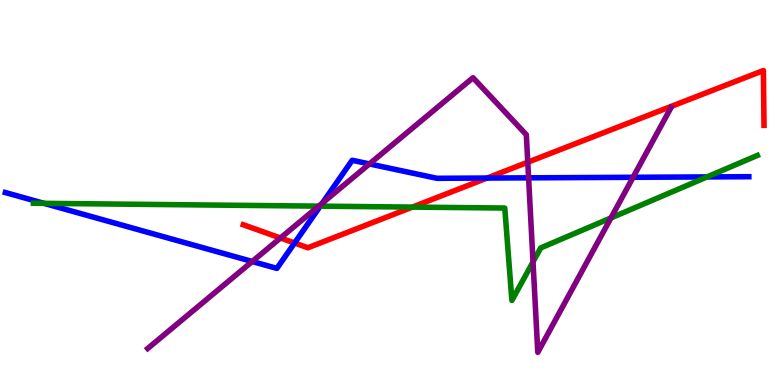[{'lines': ['blue', 'red'], 'intersections': [{'x': 3.8, 'y': 3.69}, {'x': 6.28, 'y': 5.38}]}, {'lines': ['green', 'red'], 'intersections': [{'x': 5.32, 'y': 4.62}]}, {'lines': ['purple', 'red'], 'intersections': [{'x': 3.62, 'y': 3.82}, {'x': 6.81, 'y': 5.79}]}, {'lines': ['blue', 'green'], 'intersections': [{'x': 0.568, 'y': 4.72}, {'x': 4.13, 'y': 4.65}, {'x': 9.12, 'y': 5.4}]}, {'lines': ['blue', 'purple'], 'intersections': [{'x': 3.25, 'y': 3.21}, {'x': 4.16, 'y': 4.72}, {'x': 4.77, 'y': 5.74}, {'x': 6.82, 'y': 5.38}, {'x': 8.17, 'y': 5.39}]}, {'lines': ['green', 'purple'], 'intersections': [{'x': 4.11, 'y': 4.65}, {'x': 6.88, 'y': 3.2}, {'x': 7.88, 'y': 4.34}]}]